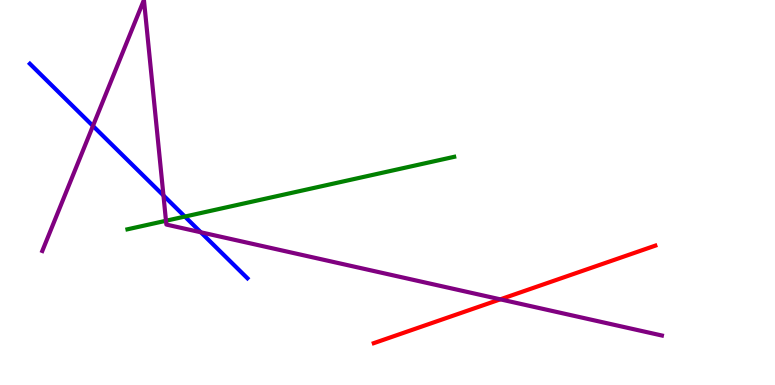[{'lines': ['blue', 'red'], 'intersections': []}, {'lines': ['green', 'red'], 'intersections': []}, {'lines': ['purple', 'red'], 'intersections': [{'x': 6.46, 'y': 2.23}]}, {'lines': ['blue', 'green'], 'intersections': [{'x': 2.39, 'y': 4.37}]}, {'lines': ['blue', 'purple'], 'intersections': [{'x': 1.2, 'y': 6.73}, {'x': 2.11, 'y': 4.92}, {'x': 2.59, 'y': 3.97}]}, {'lines': ['green', 'purple'], 'intersections': [{'x': 2.14, 'y': 4.27}]}]